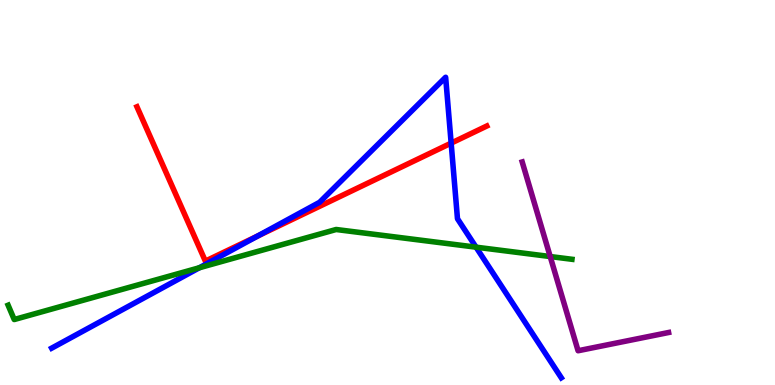[{'lines': ['blue', 'red'], 'intersections': [{'x': 3.32, 'y': 3.87}, {'x': 5.82, 'y': 6.28}]}, {'lines': ['green', 'red'], 'intersections': []}, {'lines': ['purple', 'red'], 'intersections': []}, {'lines': ['blue', 'green'], 'intersections': [{'x': 2.57, 'y': 3.05}, {'x': 6.14, 'y': 3.58}]}, {'lines': ['blue', 'purple'], 'intersections': []}, {'lines': ['green', 'purple'], 'intersections': [{'x': 7.1, 'y': 3.34}]}]